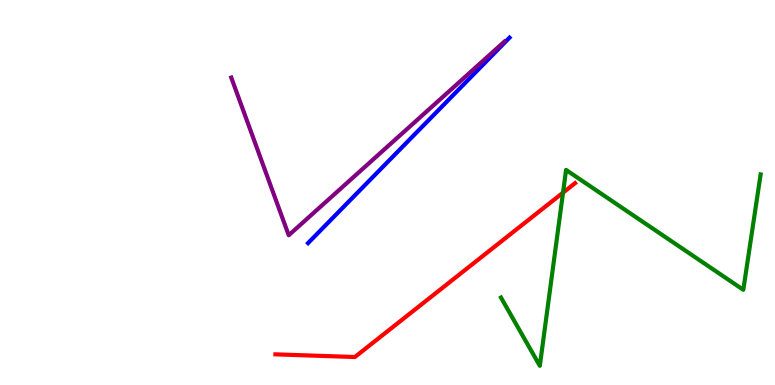[{'lines': ['blue', 'red'], 'intersections': []}, {'lines': ['green', 'red'], 'intersections': [{'x': 7.26, 'y': 5.0}]}, {'lines': ['purple', 'red'], 'intersections': []}, {'lines': ['blue', 'green'], 'intersections': []}, {'lines': ['blue', 'purple'], 'intersections': []}, {'lines': ['green', 'purple'], 'intersections': []}]